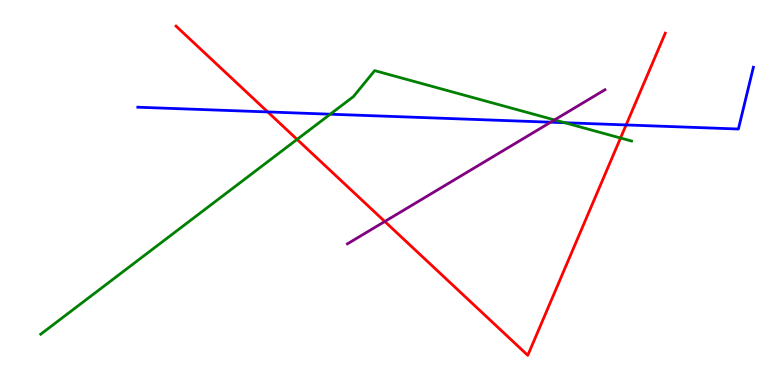[{'lines': ['blue', 'red'], 'intersections': [{'x': 3.45, 'y': 7.09}, {'x': 8.08, 'y': 6.75}]}, {'lines': ['green', 'red'], 'intersections': [{'x': 3.83, 'y': 6.38}, {'x': 8.01, 'y': 6.42}]}, {'lines': ['purple', 'red'], 'intersections': [{'x': 4.96, 'y': 4.25}]}, {'lines': ['blue', 'green'], 'intersections': [{'x': 4.26, 'y': 7.03}, {'x': 7.29, 'y': 6.81}]}, {'lines': ['blue', 'purple'], 'intersections': [{'x': 7.11, 'y': 6.83}]}, {'lines': ['green', 'purple'], 'intersections': [{'x': 7.16, 'y': 6.89}]}]